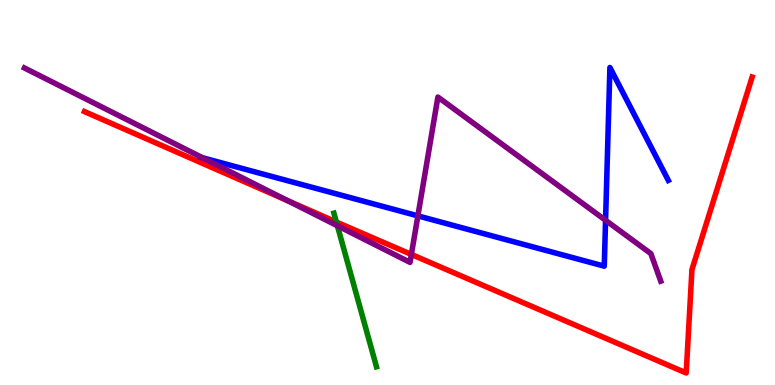[{'lines': ['blue', 'red'], 'intersections': []}, {'lines': ['green', 'red'], 'intersections': [{'x': 4.34, 'y': 4.23}]}, {'lines': ['purple', 'red'], 'intersections': [{'x': 3.71, 'y': 4.79}, {'x': 5.31, 'y': 3.39}]}, {'lines': ['blue', 'green'], 'intersections': []}, {'lines': ['blue', 'purple'], 'intersections': [{'x': 2.61, 'y': 5.9}, {'x': 5.39, 'y': 4.39}, {'x': 7.81, 'y': 4.28}]}, {'lines': ['green', 'purple'], 'intersections': [{'x': 4.35, 'y': 4.14}]}]